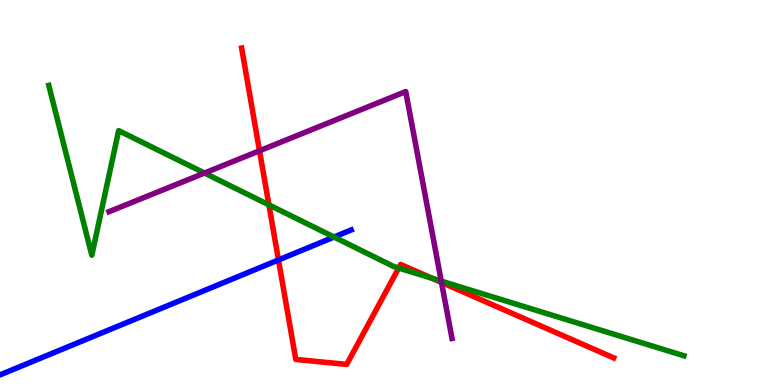[{'lines': ['blue', 'red'], 'intersections': [{'x': 3.59, 'y': 3.25}]}, {'lines': ['green', 'red'], 'intersections': [{'x': 3.47, 'y': 4.68}, {'x': 5.14, 'y': 3.04}, {'x': 5.58, 'y': 2.77}]}, {'lines': ['purple', 'red'], 'intersections': [{'x': 3.35, 'y': 6.08}, {'x': 5.7, 'y': 2.66}]}, {'lines': ['blue', 'green'], 'intersections': [{'x': 4.31, 'y': 3.84}]}, {'lines': ['blue', 'purple'], 'intersections': []}, {'lines': ['green', 'purple'], 'intersections': [{'x': 2.64, 'y': 5.51}, {'x': 5.69, 'y': 2.7}]}]